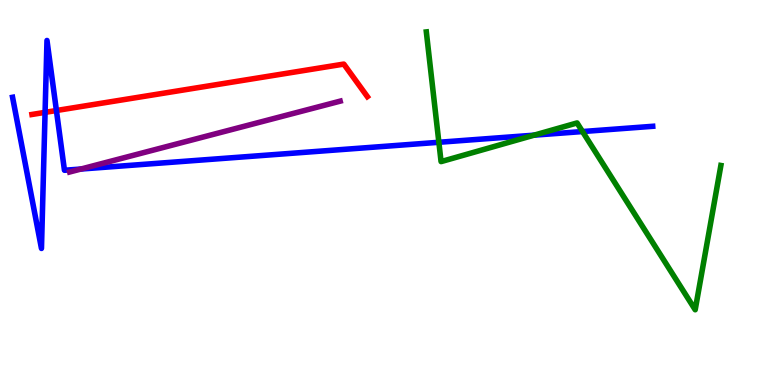[{'lines': ['blue', 'red'], 'intersections': [{'x': 0.582, 'y': 7.08}, {'x': 0.728, 'y': 7.13}]}, {'lines': ['green', 'red'], 'intersections': []}, {'lines': ['purple', 'red'], 'intersections': []}, {'lines': ['blue', 'green'], 'intersections': [{'x': 5.66, 'y': 6.3}, {'x': 6.89, 'y': 6.49}, {'x': 7.52, 'y': 6.58}]}, {'lines': ['blue', 'purple'], 'intersections': [{'x': 1.04, 'y': 5.61}]}, {'lines': ['green', 'purple'], 'intersections': []}]